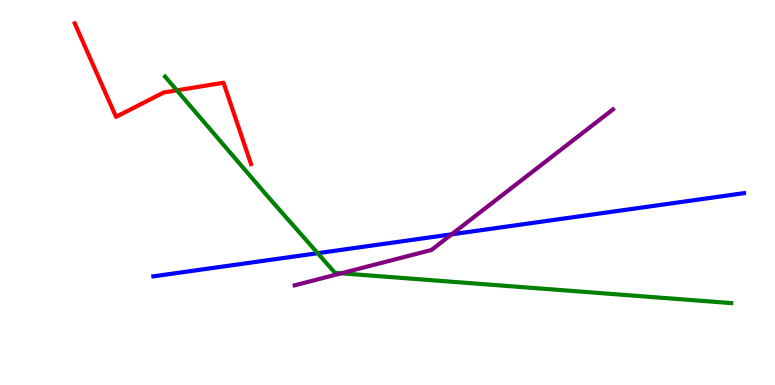[{'lines': ['blue', 'red'], 'intersections': []}, {'lines': ['green', 'red'], 'intersections': [{'x': 2.28, 'y': 7.65}]}, {'lines': ['purple', 'red'], 'intersections': []}, {'lines': ['blue', 'green'], 'intersections': [{'x': 4.1, 'y': 3.42}]}, {'lines': ['blue', 'purple'], 'intersections': [{'x': 5.83, 'y': 3.91}]}, {'lines': ['green', 'purple'], 'intersections': [{'x': 4.4, 'y': 2.9}]}]